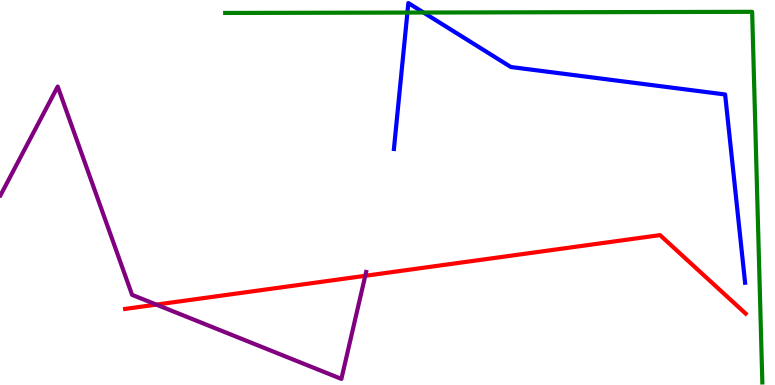[{'lines': ['blue', 'red'], 'intersections': []}, {'lines': ['green', 'red'], 'intersections': []}, {'lines': ['purple', 'red'], 'intersections': [{'x': 2.02, 'y': 2.09}, {'x': 4.71, 'y': 2.84}]}, {'lines': ['blue', 'green'], 'intersections': [{'x': 5.26, 'y': 9.67}, {'x': 5.46, 'y': 9.67}]}, {'lines': ['blue', 'purple'], 'intersections': []}, {'lines': ['green', 'purple'], 'intersections': []}]